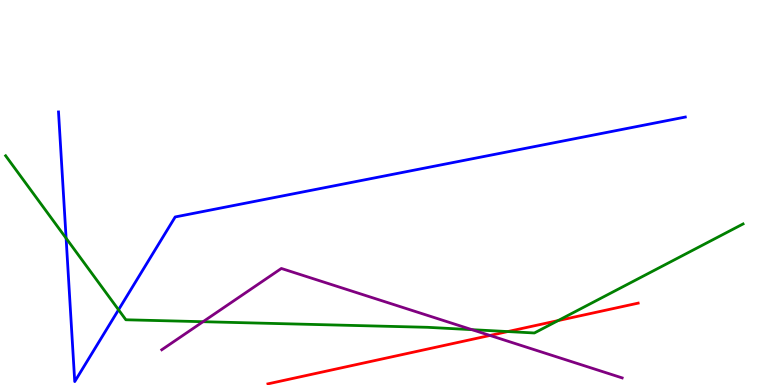[{'lines': ['blue', 'red'], 'intersections': []}, {'lines': ['green', 'red'], 'intersections': [{'x': 6.55, 'y': 1.39}, {'x': 7.2, 'y': 1.67}]}, {'lines': ['purple', 'red'], 'intersections': [{'x': 6.32, 'y': 1.29}]}, {'lines': ['blue', 'green'], 'intersections': [{'x': 0.853, 'y': 3.81}, {'x': 1.53, 'y': 1.95}]}, {'lines': ['blue', 'purple'], 'intersections': []}, {'lines': ['green', 'purple'], 'intersections': [{'x': 2.62, 'y': 1.64}, {'x': 6.09, 'y': 1.44}]}]